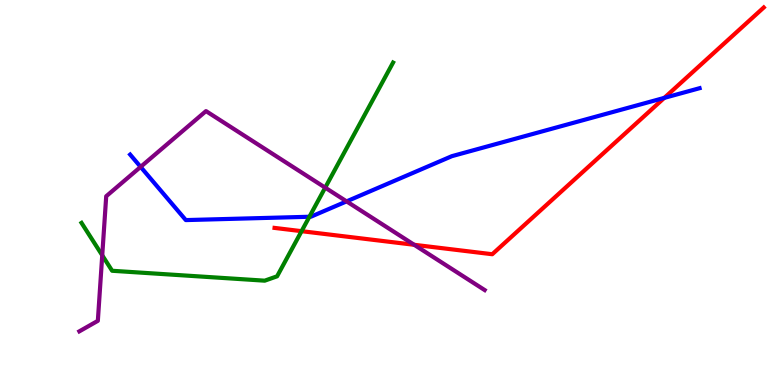[{'lines': ['blue', 'red'], 'intersections': [{'x': 8.57, 'y': 7.46}]}, {'lines': ['green', 'red'], 'intersections': [{'x': 3.89, 'y': 4.0}]}, {'lines': ['purple', 'red'], 'intersections': [{'x': 5.34, 'y': 3.64}]}, {'lines': ['blue', 'green'], 'intersections': [{'x': 3.99, 'y': 4.37}]}, {'lines': ['blue', 'purple'], 'intersections': [{'x': 1.81, 'y': 5.67}, {'x': 4.47, 'y': 4.77}]}, {'lines': ['green', 'purple'], 'intersections': [{'x': 1.32, 'y': 3.37}, {'x': 4.2, 'y': 5.13}]}]